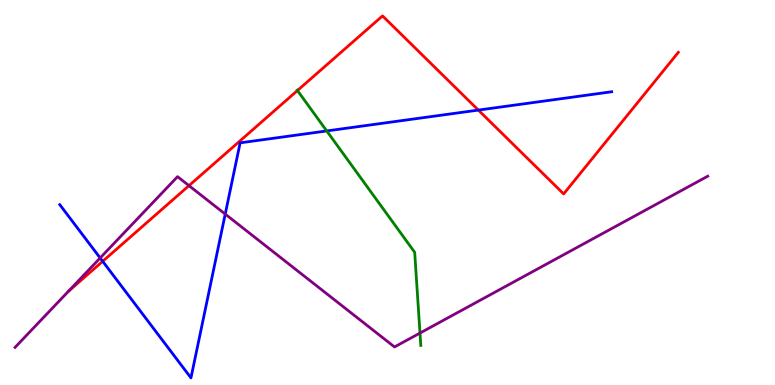[{'lines': ['blue', 'red'], 'intersections': [{'x': 1.32, 'y': 3.21}, {'x': 6.17, 'y': 7.14}]}, {'lines': ['green', 'red'], 'intersections': [{'x': 3.84, 'y': 7.65}]}, {'lines': ['purple', 'red'], 'intersections': [{'x': 2.44, 'y': 5.18}]}, {'lines': ['blue', 'green'], 'intersections': [{'x': 4.22, 'y': 6.6}]}, {'lines': ['blue', 'purple'], 'intersections': [{'x': 1.29, 'y': 3.3}, {'x': 2.91, 'y': 4.44}]}, {'lines': ['green', 'purple'], 'intersections': [{'x': 5.42, 'y': 1.35}]}]